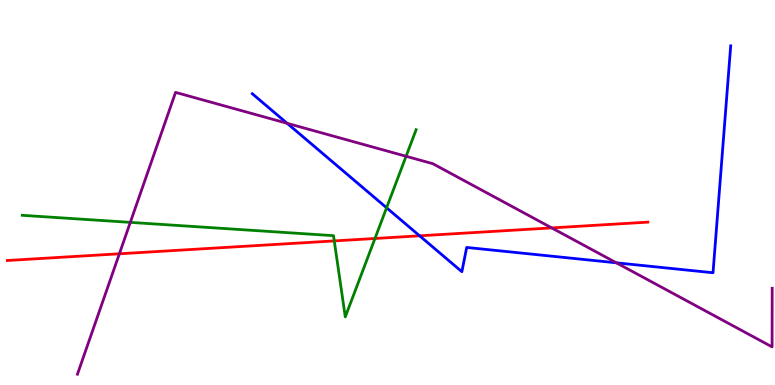[{'lines': ['blue', 'red'], 'intersections': [{'x': 5.41, 'y': 3.88}]}, {'lines': ['green', 'red'], 'intersections': [{'x': 4.31, 'y': 3.74}, {'x': 4.84, 'y': 3.81}]}, {'lines': ['purple', 'red'], 'intersections': [{'x': 1.54, 'y': 3.41}, {'x': 7.12, 'y': 4.08}]}, {'lines': ['blue', 'green'], 'intersections': [{'x': 4.99, 'y': 4.6}]}, {'lines': ['blue', 'purple'], 'intersections': [{'x': 3.7, 'y': 6.8}, {'x': 7.95, 'y': 3.17}]}, {'lines': ['green', 'purple'], 'intersections': [{'x': 1.68, 'y': 4.22}, {'x': 5.24, 'y': 5.94}]}]